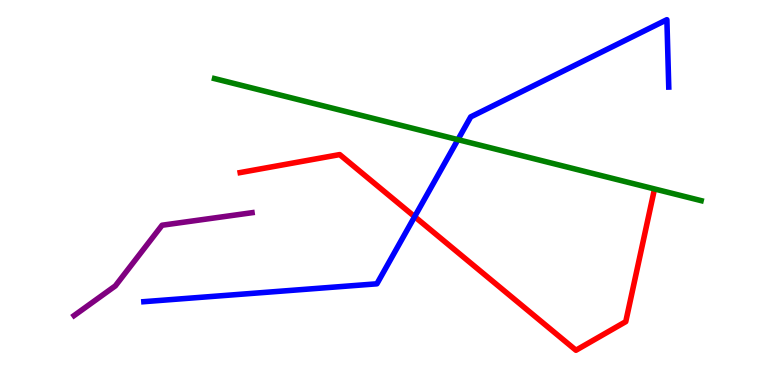[{'lines': ['blue', 'red'], 'intersections': [{'x': 5.35, 'y': 4.37}]}, {'lines': ['green', 'red'], 'intersections': []}, {'lines': ['purple', 'red'], 'intersections': []}, {'lines': ['blue', 'green'], 'intersections': [{'x': 5.91, 'y': 6.37}]}, {'lines': ['blue', 'purple'], 'intersections': []}, {'lines': ['green', 'purple'], 'intersections': []}]